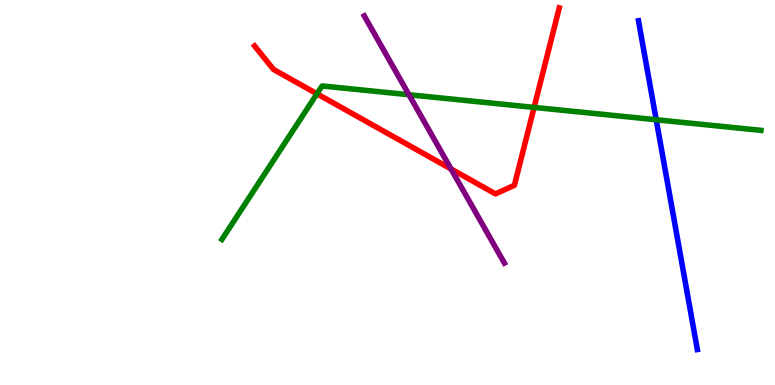[{'lines': ['blue', 'red'], 'intersections': []}, {'lines': ['green', 'red'], 'intersections': [{'x': 4.09, 'y': 7.56}, {'x': 6.89, 'y': 7.21}]}, {'lines': ['purple', 'red'], 'intersections': [{'x': 5.82, 'y': 5.61}]}, {'lines': ['blue', 'green'], 'intersections': [{'x': 8.47, 'y': 6.89}]}, {'lines': ['blue', 'purple'], 'intersections': []}, {'lines': ['green', 'purple'], 'intersections': [{'x': 5.28, 'y': 7.54}]}]